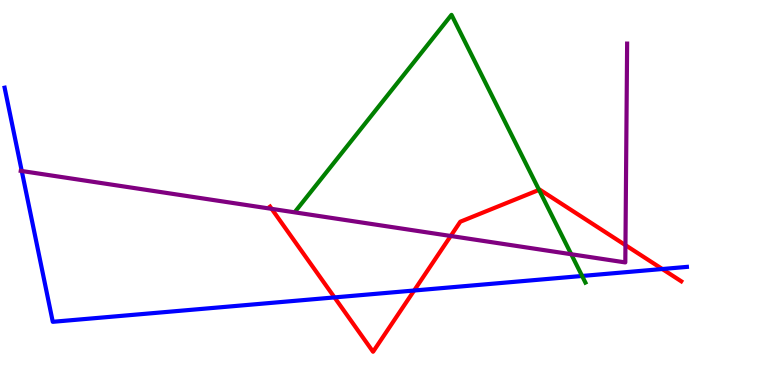[{'lines': ['blue', 'red'], 'intersections': [{'x': 4.32, 'y': 2.28}, {'x': 5.34, 'y': 2.45}, {'x': 8.55, 'y': 3.01}]}, {'lines': ['green', 'red'], 'intersections': [{'x': 6.96, 'y': 5.07}]}, {'lines': ['purple', 'red'], 'intersections': [{'x': 3.51, 'y': 4.58}, {'x': 5.82, 'y': 3.87}, {'x': 8.07, 'y': 3.63}]}, {'lines': ['blue', 'green'], 'intersections': [{'x': 7.51, 'y': 2.83}]}, {'lines': ['blue', 'purple'], 'intersections': [{'x': 0.281, 'y': 5.56}]}, {'lines': ['green', 'purple'], 'intersections': [{'x': 7.37, 'y': 3.4}]}]